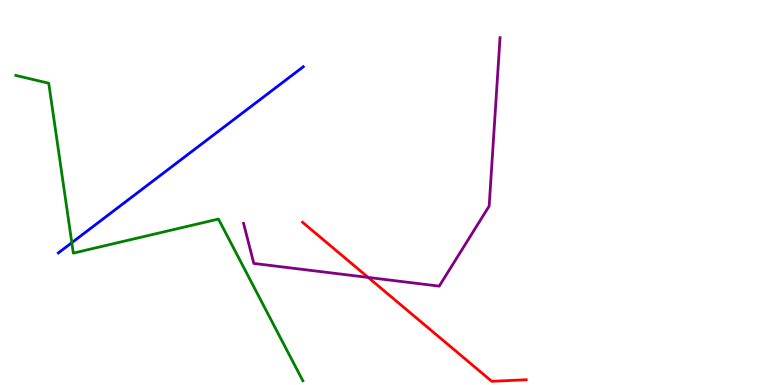[{'lines': ['blue', 'red'], 'intersections': []}, {'lines': ['green', 'red'], 'intersections': []}, {'lines': ['purple', 'red'], 'intersections': [{'x': 4.75, 'y': 2.79}]}, {'lines': ['blue', 'green'], 'intersections': [{'x': 0.927, 'y': 3.7}]}, {'lines': ['blue', 'purple'], 'intersections': []}, {'lines': ['green', 'purple'], 'intersections': []}]